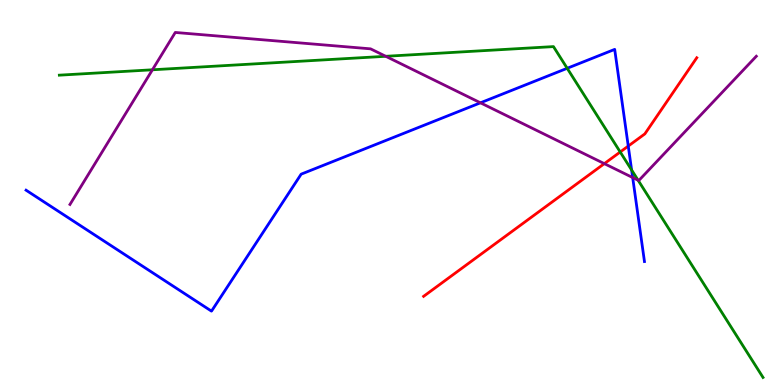[{'lines': ['blue', 'red'], 'intersections': [{'x': 8.11, 'y': 6.21}]}, {'lines': ['green', 'red'], 'intersections': [{'x': 8.0, 'y': 6.05}]}, {'lines': ['purple', 'red'], 'intersections': [{'x': 7.8, 'y': 5.75}]}, {'lines': ['blue', 'green'], 'intersections': [{'x': 7.32, 'y': 8.23}, {'x': 8.15, 'y': 5.58}]}, {'lines': ['blue', 'purple'], 'intersections': [{'x': 6.2, 'y': 7.33}, {'x': 8.16, 'y': 5.39}]}, {'lines': ['green', 'purple'], 'intersections': [{'x': 1.97, 'y': 8.19}, {'x': 4.98, 'y': 8.54}, {'x': 8.23, 'y': 5.32}]}]